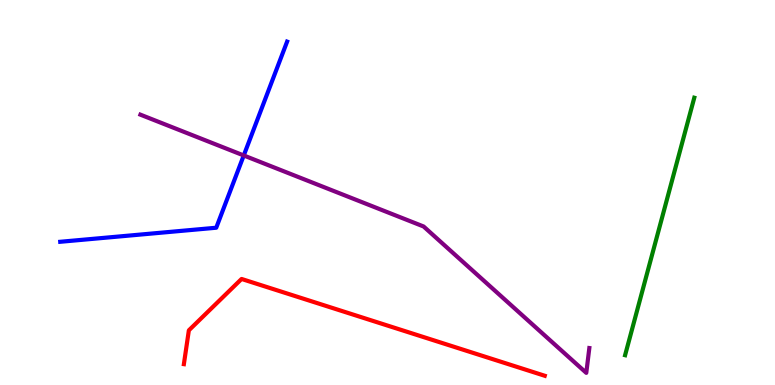[{'lines': ['blue', 'red'], 'intersections': []}, {'lines': ['green', 'red'], 'intersections': []}, {'lines': ['purple', 'red'], 'intersections': []}, {'lines': ['blue', 'green'], 'intersections': []}, {'lines': ['blue', 'purple'], 'intersections': [{'x': 3.15, 'y': 5.96}]}, {'lines': ['green', 'purple'], 'intersections': []}]